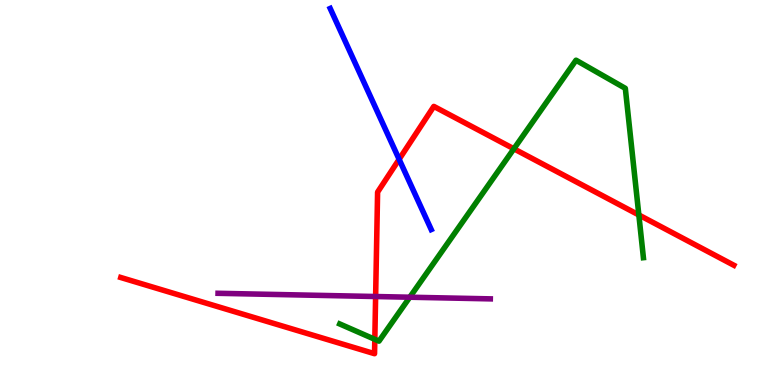[{'lines': ['blue', 'red'], 'intersections': [{'x': 5.15, 'y': 5.86}]}, {'lines': ['green', 'red'], 'intersections': [{'x': 4.84, 'y': 1.19}, {'x': 6.63, 'y': 6.14}, {'x': 8.24, 'y': 4.42}]}, {'lines': ['purple', 'red'], 'intersections': [{'x': 4.85, 'y': 2.3}]}, {'lines': ['blue', 'green'], 'intersections': []}, {'lines': ['blue', 'purple'], 'intersections': []}, {'lines': ['green', 'purple'], 'intersections': [{'x': 5.29, 'y': 2.28}]}]